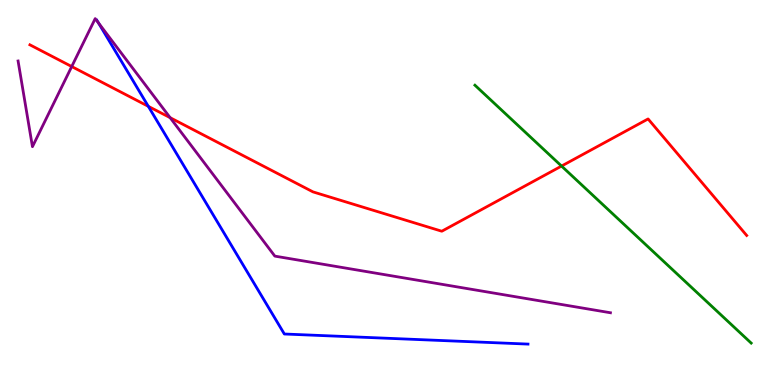[{'lines': ['blue', 'red'], 'intersections': [{'x': 1.91, 'y': 7.24}]}, {'lines': ['green', 'red'], 'intersections': [{'x': 7.25, 'y': 5.69}]}, {'lines': ['purple', 'red'], 'intersections': [{'x': 0.925, 'y': 8.27}, {'x': 2.2, 'y': 6.94}]}, {'lines': ['blue', 'green'], 'intersections': []}, {'lines': ['blue', 'purple'], 'intersections': [{'x': 1.27, 'y': 9.4}]}, {'lines': ['green', 'purple'], 'intersections': []}]